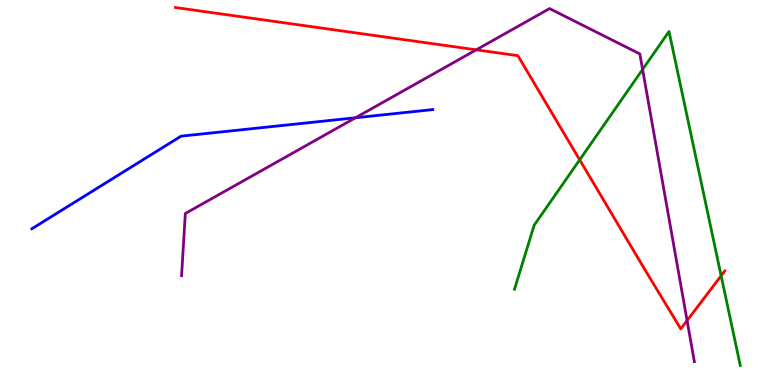[{'lines': ['blue', 'red'], 'intersections': []}, {'lines': ['green', 'red'], 'intersections': [{'x': 7.48, 'y': 5.85}, {'x': 9.3, 'y': 2.84}]}, {'lines': ['purple', 'red'], 'intersections': [{'x': 6.15, 'y': 8.71}, {'x': 8.87, 'y': 1.67}]}, {'lines': ['blue', 'green'], 'intersections': []}, {'lines': ['blue', 'purple'], 'intersections': [{'x': 4.59, 'y': 6.94}]}, {'lines': ['green', 'purple'], 'intersections': [{'x': 8.29, 'y': 8.2}]}]